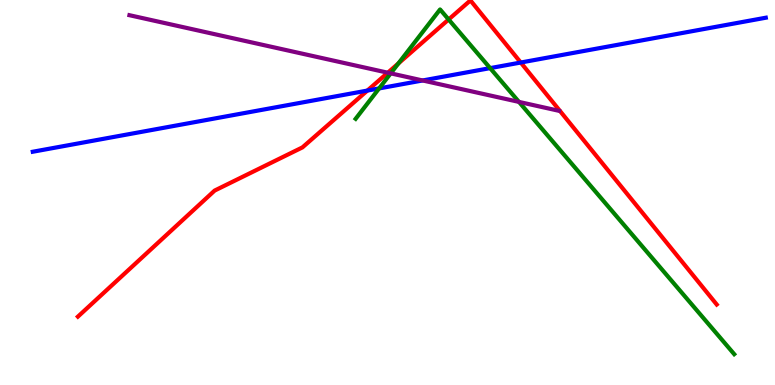[{'lines': ['blue', 'red'], 'intersections': [{'x': 4.74, 'y': 7.65}, {'x': 6.72, 'y': 8.38}]}, {'lines': ['green', 'red'], 'intersections': [{'x': 5.14, 'y': 8.35}, {'x': 5.79, 'y': 9.49}]}, {'lines': ['purple', 'red'], 'intersections': [{'x': 5.0, 'y': 8.11}]}, {'lines': ['blue', 'green'], 'intersections': [{'x': 4.89, 'y': 7.7}, {'x': 6.32, 'y': 8.23}]}, {'lines': ['blue', 'purple'], 'intersections': [{'x': 5.45, 'y': 7.91}]}, {'lines': ['green', 'purple'], 'intersections': [{'x': 5.04, 'y': 8.09}, {'x': 6.7, 'y': 7.35}]}]